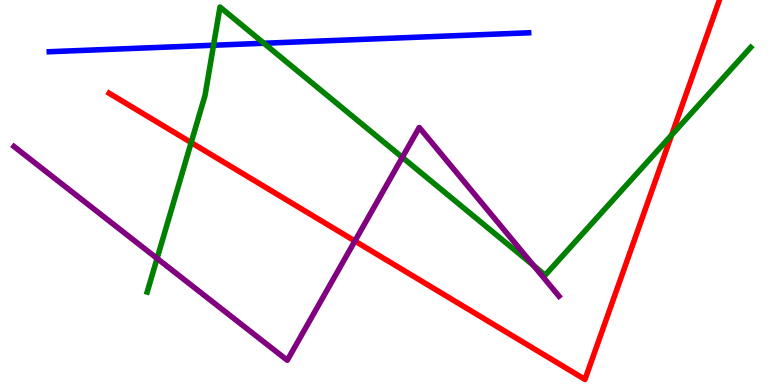[{'lines': ['blue', 'red'], 'intersections': []}, {'lines': ['green', 'red'], 'intersections': [{'x': 2.47, 'y': 6.3}, {'x': 8.67, 'y': 6.49}]}, {'lines': ['purple', 'red'], 'intersections': [{'x': 4.58, 'y': 3.74}]}, {'lines': ['blue', 'green'], 'intersections': [{'x': 2.76, 'y': 8.82}, {'x': 3.41, 'y': 8.88}]}, {'lines': ['blue', 'purple'], 'intersections': []}, {'lines': ['green', 'purple'], 'intersections': [{'x': 2.03, 'y': 3.29}, {'x': 5.19, 'y': 5.91}, {'x': 6.89, 'y': 3.1}]}]